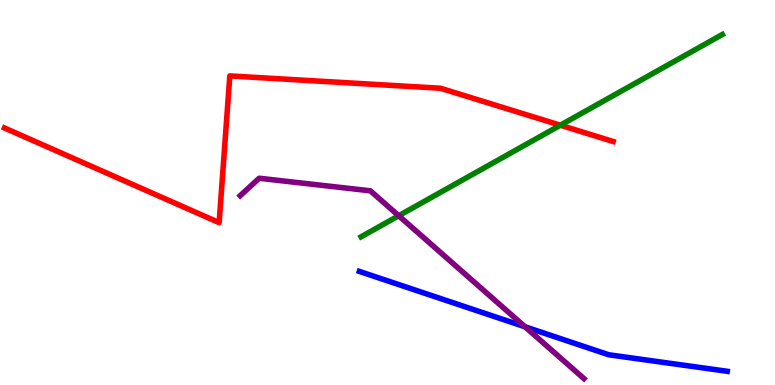[{'lines': ['blue', 'red'], 'intersections': []}, {'lines': ['green', 'red'], 'intersections': [{'x': 7.23, 'y': 6.75}]}, {'lines': ['purple', 'red'], 'intersections': []}, {'lines': ['blue', 'green'], 'intersections': []}, {'lines': ['blue', 'purple'], 'intersections': [{'x': 6.77, 'y': 1.51}]}, {'lines': ['green', 'purple'], 'intersections': [{'x': 5.14, 'y': 4.4}]}]